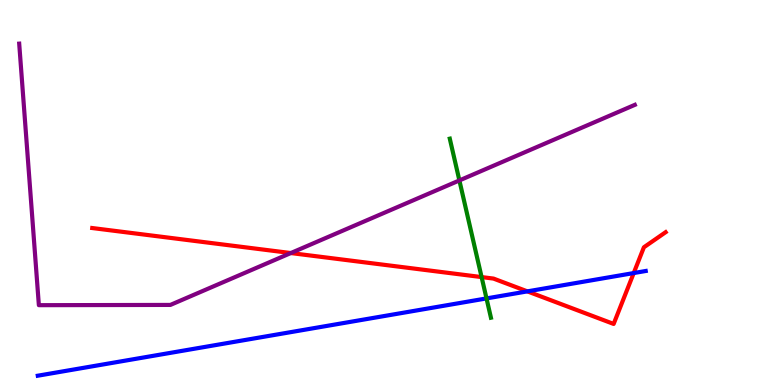[{'lines': ['blue', 'red'], 'intersections': [{'x': 6.8, 'y': 2.43}, {'x': 8.18, 'y': 2.91}]}, {'lines': ['green', 'red'], 'intersections': [{'x': 6.21, 'y': 2.8}]}, {'lines': ['purple', 'red'], 'intersections': [{'x': 3.75, 'y': 3.43}]}, {'lines': ['blue', 'green'], 'intersections': [{'x': 6.28, 'y': 2.25}]}, {'lines': ['blue', 'purple'], 'intersections': []}, {'lines': ['green', 'purple'], 'intersections': [{'x': 5.93, 'y': 5.31}]}]